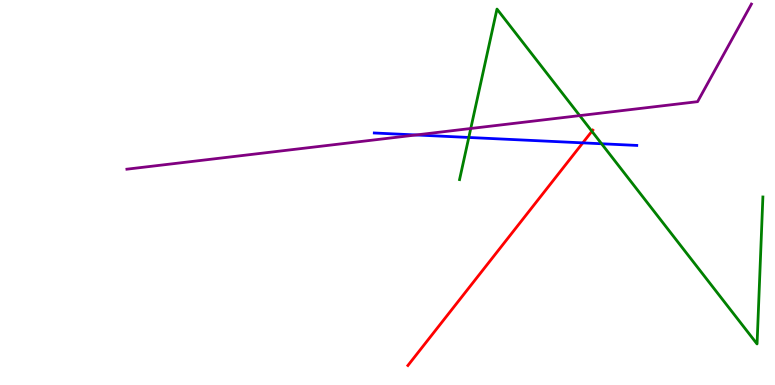[{'lines': ['blue', 'red'], 'intersections': [{'x': 7.52, 'y': 6.29}]}, {'lines': ['green', 'red'], 'intersections': [{'x': 7.64, 'y': 6.59}]}, {'lines': ['purple', 'red'], 'intersections': []}, {'lines': ['blue', 'green'], 'intersections': [{'x': 6.05, 'y': 6.43}, {'x': 7.76, 'y': 6.27}]}, {'lines': ['blue', 'purple'], 'intersections': [{'x': 5.37, 'y': 6.49}]}, {'lines': ['green', 'purple'], 'intersections': [{'x': 6.07, 'y': 6.66}, {'x': 7.48, 'y': 7.0}]}]